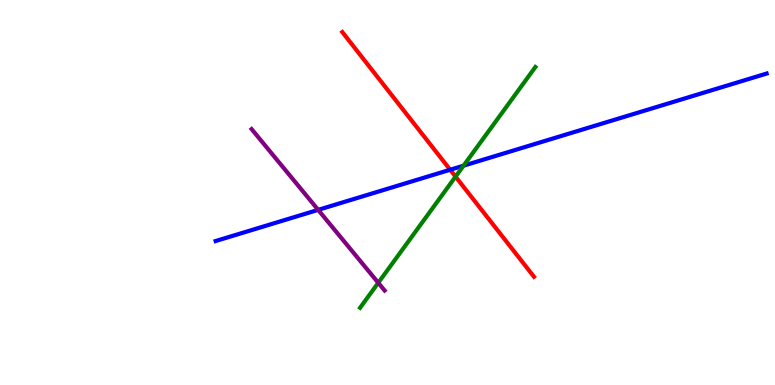[{'lines': ['blue', 'red'], 'intersections': [{'x': 5.81, 'y': 5.59}]}, {'lines': ['green', 'red'], 'intersections': [{'x': 5.88, 'y': 5.41}]}, {'lines': ['purple', 'red'], 'intersections': []}, {'lines': ['blue', 'green'], 'intersections': [{'x': 5.98, 'y': 5.7}]}, {'lines': ['blue', 'purple'], 'intersections': [{'x': 4.11, 'y': 4.55}]}, {'lines': ['green', 'purple'], 'intersections': [{'x': 4.88, 'y': 2.65}]}]